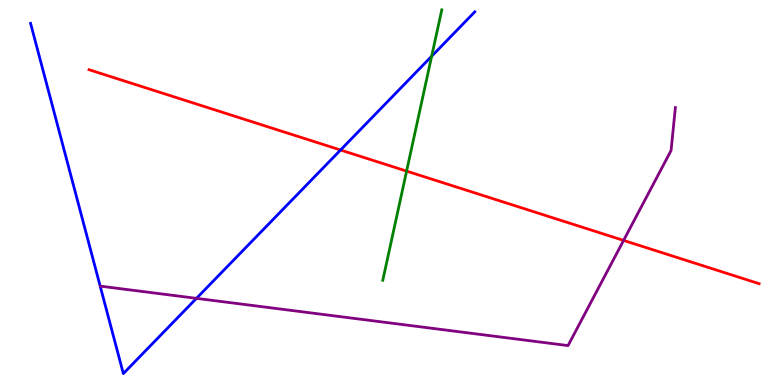[{'lines': ['blue', 'red'], 'intersections': [{'x': 4.39, 'y': 6.1}]}, {'lines': ['green', 'red'], 'intersections': [{'x': 5.25, 'y': 5.56}]}, {'lines': ['purple', 'red'], 'intersections': [{'x': 8.05, 'y': 3.76}]}, {'lines': ['blue', 'green'], 'intersections': [{'x': 5.57, 'y': 8.54}]}, {'lines': ['blue', 'purple'], 'intersections': [{'x': 2.53, 'y': 2.25}]}, {'lines': ['green', 'purple'], 'intersections': []}]